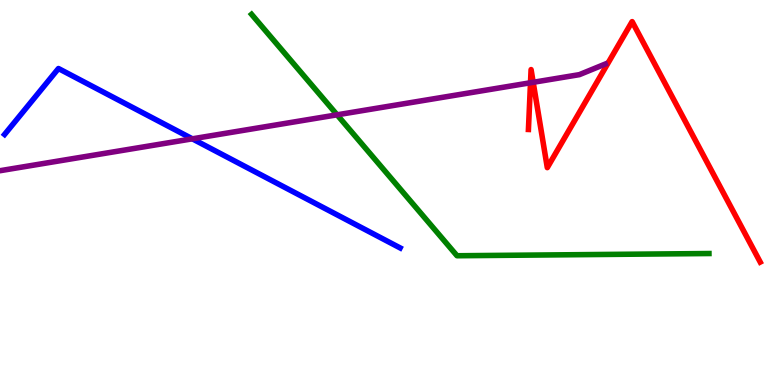[{'lines': ['blue', 'red'], 'intersections': []}, {'lines': ['green', 'red'], 'intersections': []}, {'lines': ['purple', 'red'], 'intersections': [{'x': 6.85, 'y': 7.85}, {'x': 6.88, 'y': 7.86}]}, {'lines': ['blue', 'green'], 'intersections': []}, {'lines': ['blue', 'purple'], 'intersections': [{'x': 2.48, 'y': 6.39}]}, {'lines': ['green', 'purple'], 'intersections': [{'x': 4.35, 'y': 7.02}]}]